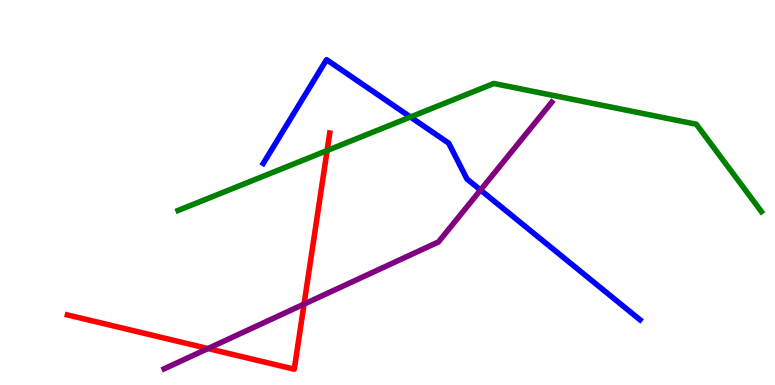[{'lines': ['blue', 'red'], 'intersections': []}, {'lines': ['green', 'red'], 'intersections': [{'x': 4.22, 'y': 6.09}]}, {'lines': ['purple', 'red'], 'intersections': [{'x': 2.68, 'y': 0.947}, {'x': 3.92, 'y': 2.1}]}, {'lines': ['blue', 'green'], 'intersections': [{'x': 5.3, 'y': 6.96}]}, {'lines': ['blue', 'purple'], 'intersections': [{'x': 6.2, 'y': 5.06}]}, {'lines': ['green', 'purple'], 'intersections': []}]